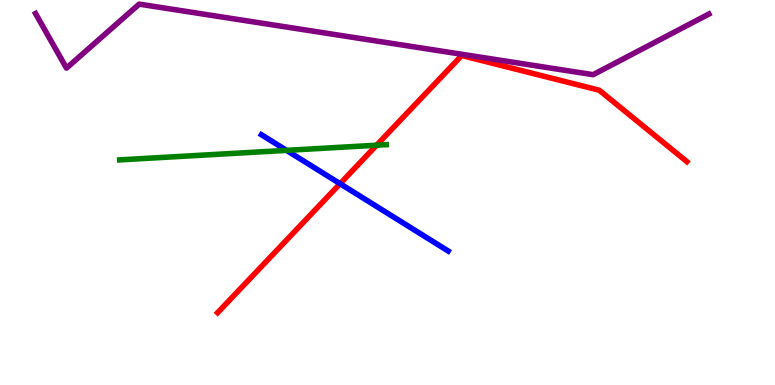[{'lines': ['blue', 'red'], 'intersections': [{'x': 4.39, 'y': 5.23}]}, {'lines': ['green', 'red'], 'intersections': [{'x': 4.86, 'y': 6.23}]}, {'lines': ['purple', 'red'], 'intersections': []}, {'lines': ['blue', 'green'], 'intersections': [{'x': 3.7, 'y': 6.09}]}, {'lines': ['blue', 'purple'], 'intersections': []}, {'lines': ['green', 'purple'], 'intersections': []}]